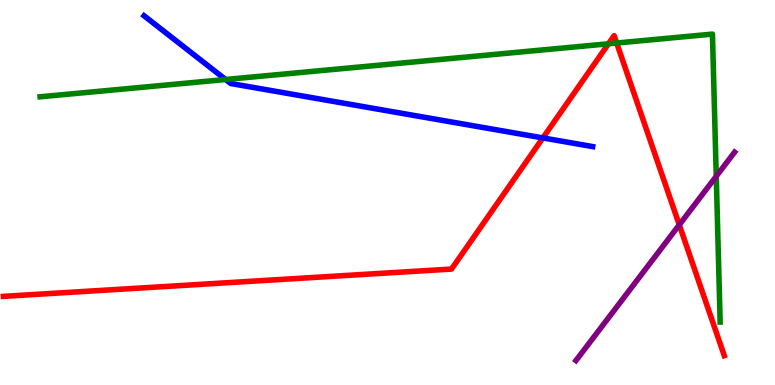[{'lines': ['blue', 'red'], 'intersections': [{'x': 7.0, 'y': 6.42}]}, {'lines': ['green', 'red'], 'intersections': [{'x': 7.85, 'y': 8.86}, {'x': 7.96, 'y': 8.88}]}, {'lines': ['purple', 'red'], 'intersections': [{'x': 8.76, 'y': 4.16}]}, {'lines': ['blue', 'green'], 'intersections': [{'x': 2.91, 'y': 7.94}]}, {'lines': ['blue', 'purple'], 'intersections': []}, {'lines': ['green', 'purple'], 'intersections': [{'x': 9.24, 'y': 5.42}]}]